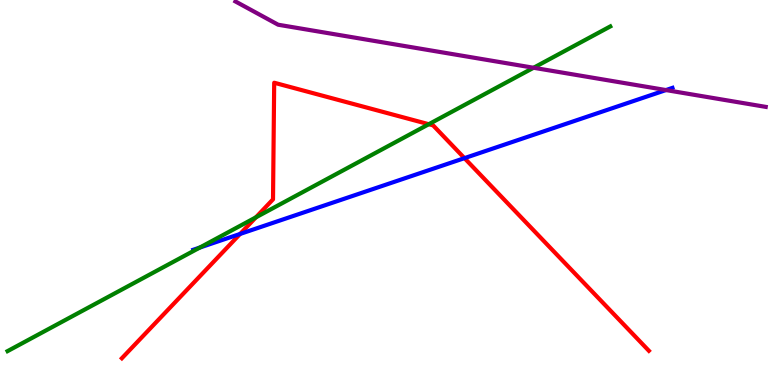[{'lines': ['blue', 'red'], 'intersections': [{'x': 3.1, 'y': 3.92}, {'x': 5.99, 'y': 5.89}]}, {'lines': ['green', 'red'], 'intersections': [{'x': 3.3, 'y': 4.35}, {'x': 5.53, 'y': 6.77}]}, {'lines': ['purple', 'red'], 'intersections': []}, {'lines': ['blue', 'green'], 'intersections': [{'x': 2.58, 'y': 3.57}]}, {'lines': ['blue', 'purple'], 'intersections': [{'x': 8.59, 'y': 7.66}]}, {'lines': ['green', 'purple'], 'intersections': [{'x': 6.88, 'y': 8.24}]}]